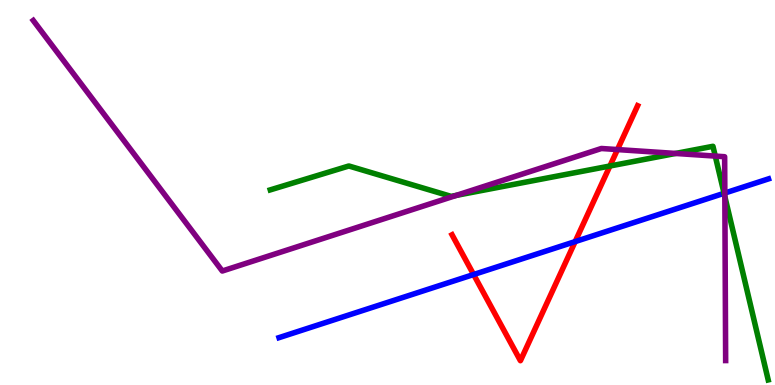[{'lines': ['blue', 'red'], 'intersections': [{'x': 6.11, 'y': 2.87}, {'x': 7.42, 'y': 3.72}]}, {'lines': ['green', 'red'], 'intersections': [{'x': 7.87, 'y': 5.69}]}, {'lines': ['purple', 'red'], 'intersections': [{'x': 7.97, 'y': 6.12}]}, {'lines': ['blue', 'green'], 'intersections': [{'x': 9.34, 'y': 4.98}]}, {'lines': ['blue', 'purple'], 'intersections': [{'x': 9.35, 'y': 4.99}]}, {'lines': ['green', 'purple'], 'intersections': [{'x': 5.89, 'y': 4.93}, {'x': 8.72, 'y': 6.01}, {'x': 9.23, 'y': 5.95}, {'x': 9.35, 'y': 4.89}]}]